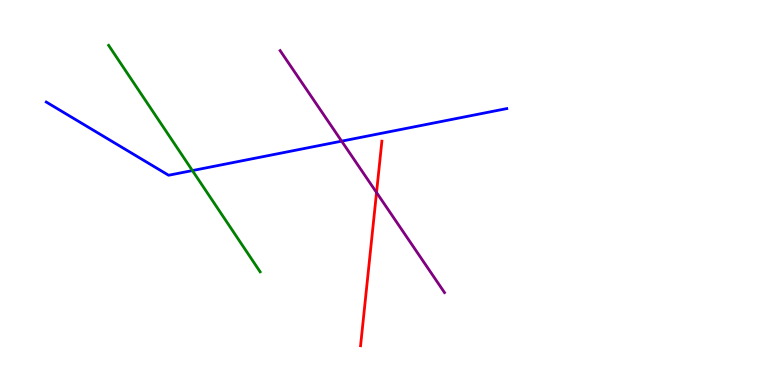[{'lines': ['blue', 'red'], 'intersections': []}, {'lines': ['green', 'red'], 'intersections': []}, {'lines': ['purple', 'red'], 'intersections': [{'x': 4.86, 'y': 5.0}]}, {'lines': ['blue', 'green'], 'intersections': [{'x': 2.48, 'y': 5.57}]}, {'lines': ['blue', 'purple'], 'intersections': [{'x': 4.41, 'y': 6.33}]}, {'lines': ['green', 'purple'], 'intersections': []}]